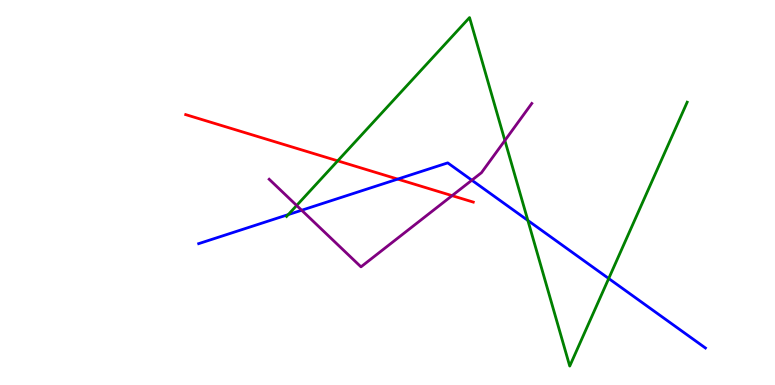[{'lines': ['blue', 'red'], 'intersections': [{'x': 5.13, 'y': 5.35}]}, {'lines': ['green', 'red'], 'intersections': [{'x': 4.36, 'y': 5.82}]}, {'lines': ['purple', 'red'], 'intersections': [{'x': 5.83, 'y': 4.92}]}, {'lines': ['blue', 'green'], 'intersections': [{'x': 3.72, 'y': 4.43}, {'x': 6.81, 'y': 4.27}, {'x': 7.85, 'y': 2.77}]}, {'lines': ['blue', 'purple'], 'intersections': [{'x': 3.89, 'y': 4.54}, {'x': 6.09, 'y': 5.32}]}, {'lines': ['green', 'purple'], 'intersections': [{'x': 3.83, 'y': 4.66}, {'x': 6.51, 'y': 6.35}]}]